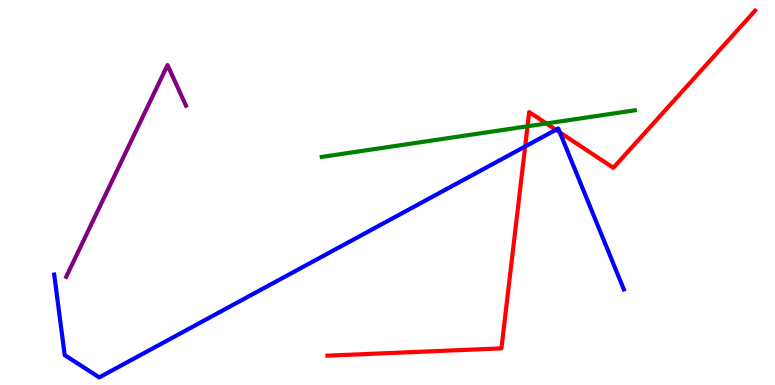[{'lines': ['blue', 'red'], 'intersections': [{'x': 6.78, 'y': 6.2}, {'x': 7.17, 'y': 6.63}, {'x': 7.22, 'y': 6.56}]}, {'lines': ['green', 'red'], 'intersections': [{'x': 6.81, 'y': 6.72}, {'x': 7.05, 'y': 6.79}]}, {'lines': ['purple', 'red'], 'intersections': []}, {'lines': ['blue', 'green'], 'intersections': []}, {'lines': ['blue', 'purple'], 'intersections': []}, {'lines': ['green', 'purple'], 'intersections': []}]